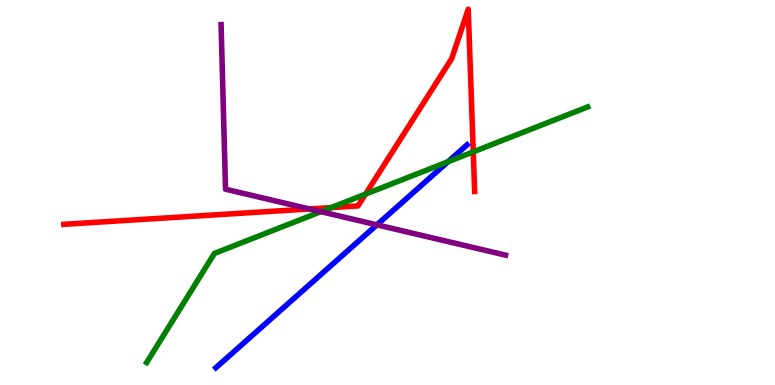[{'lines': ['blue', 'red'], 'intersections': []}, {'lines': ['green', 'red'], 'intersections': [{'x': 4.27, 'y': 4.61}, {'x': 4.72, 'y': 4.96}, {'x': 6.11, 'y': 6.06}]}, {'lines': ['purple', 'red'], 'intersections': [{'x': 3.99, 'y': 4.57}]}, {'lines': ['blue', 'green'], 'intersections': [{'x': 5.78, 'y': 5.8}]}, {'lines': ['blue', 'purple'], 'intersections': [{'x': 4.86, 'y': 4.16}]}, {'lines': ['green', 'purple'], 'intersections': [{'x': 4.14, 'y': 4.5}]}]